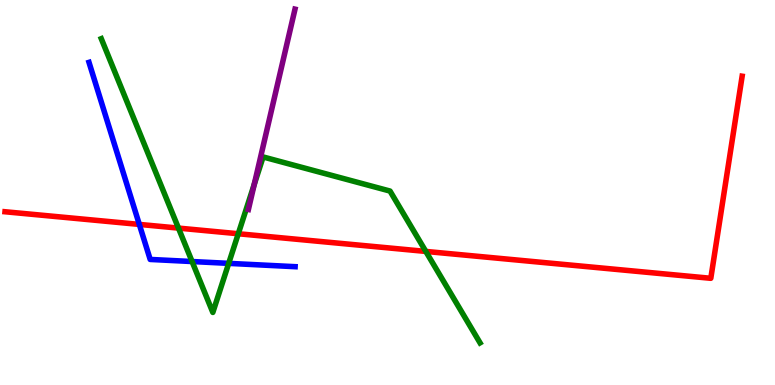[{'lines': ['blue', 'red'], 'intersections': [{'x': 1.8, 'y': 4.17}]}, {'lines': ['green', 'red'], 'intersections': [{'x': 2.3, 'y': 4.08}, {'x': 3.07, 'y': 3.93}, {'x': 5.49, 'y': 3.47}]}, {'lines': ['purple', 'red'], 'intersections': []}, {'lines': ['blue', 'green'], 'intersections': [{'x': 2.48, 'y': 3.21}, {'x': 2.95, 'y': 3.16}]}, {'lines': ['blue', 'purple'], 'intersections': []}, {'lines': ['green', 'purple'], 'intersections': [{'x': 3.28, 'y': 5.21}]}]